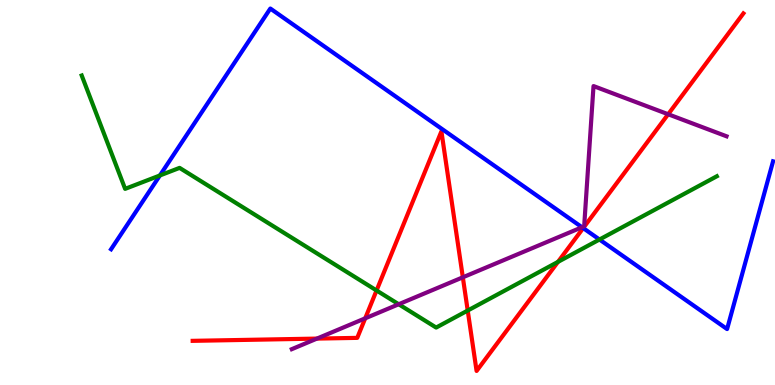[{'lines': ['blue', 'red'], 'intersections': [{'x': 7.53, 'y': 4.08}]}, {'lines': ['green', 'red'], 'intersections': [{'x': 4.86, 'y': 2.46}, {'x': 6.04, 'y': 1.93}, {'x': 7.2, 'y': 3.2}]}, {'lines': ['purple', 'red'], 'intersections': [{'x': 4.09, 'y': 1.21}, {'x': 4.71, 'y': 1.73}, {'x': 5.97, 'y': 2.8}, {'x': 8.62, 'y': 7.03}]}, {'lines': ['blue', 'green'], 'intersections': [{'x': 2.06, 'y': 5.44}, {'x': 7.74, 'y': 3.78}]}, {'lines': ['blue', 'purple'], 'intersections': [{'x': 7.51, 'y': 4.1}]}, {'lines': ['green', 'purple'], 'intersections': [{'x': 5.14, 'y': 2.1}]}]